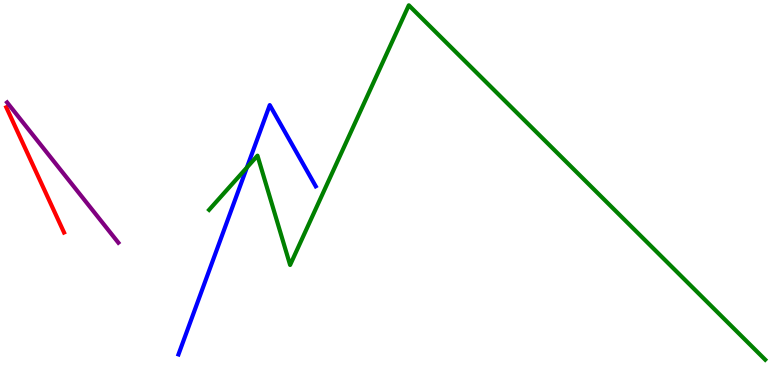[{'lines': ['blue', 'red'], 'intersections': []}, {'lines': ['green', 'red'], 'intersections': []}, {'lines': ['purple', 'red'], 'intersections': []}, {'lines': ['blue', 'green'], 'intersections': [{'x': 3.19, 'y': 5.65}]}, {'lines': ['blue', 'purple'], 'intersections': []}, {'lines': ['green', 'purple'], 'intersections': []}]